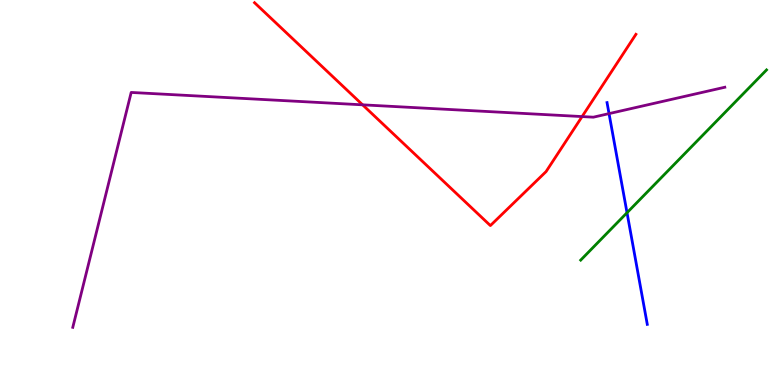[{'lines': ['blue', 'red'], 'intersections': []}, {'lines': ['green', 'red'], 'intersections': []}, {'lines': ['purple', 'red'], 'intersections': [{'x': 4.68, 'y': 7.28}, {'x': 7.51, 'y': 6.97}]}, {'lines': ['blue', 'green'], 'intersections': [{'x': 8.09, 'y': 4.47}]}, {'lines': ['blue', 'purple'], 'intersections': [{'x': 7.86, 'y': 7.05}]}, {'lines': ['green', 'purple'], 'intersections': []}]